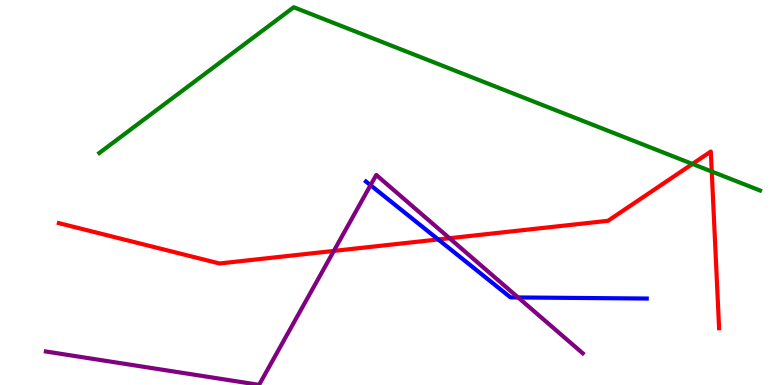[{'lines': ['blue', 'red'], 'intersections': [{'x': 5.65, 'y': 3.78}]}, {'lines': ['green', 'red'], 'intersections': [{'x': 8.93, 'y': 5.74}, {'x': 9.18, 'y': 5.54}]}, {'lines': ['purple', 'red'], 'intersections': [{'x': 4.31, 'y': 3.48}, {'x': 5.8, 'y': 3.81}]}, {'lines': ['blue', 'green'], 'intersections': []}, {'lines': ['blue', 'purple'], 'intersections': [{'x': 4.78, 'y': 5.19}, {'x': 6.69, 'y': 2.27}]}, {'lines': ['green', 'purple'], 'intersections': []}]